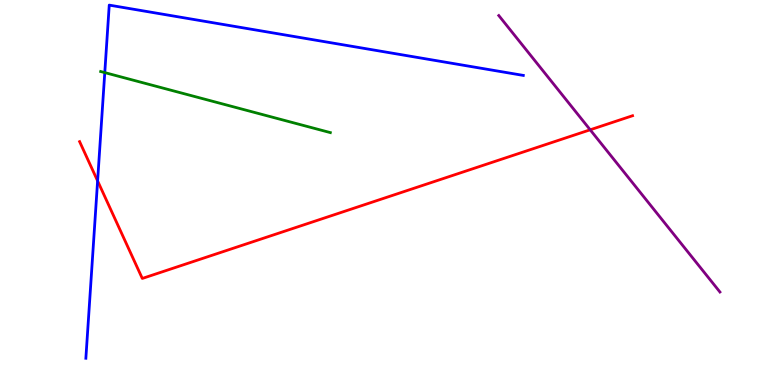[{'lines': ['blue', 'red'], 'intersections': [{'x': 1.26, 'y': 5.3}]}, {'lines': ['green', 'red'], 'intersections': []}, {'lines': ['purple', 'red'], 'intersections': [{'x': 7.62, 'y': 6.63}]}, {'lines': ['blue', 'green'], 'intersections': [{'x': 1.35, 'y': 8.11}]}, {'lines': ['blue', 'purple'], 'intersections': []}, {'lines': ['green', 'purple'], 'intersections': []}]